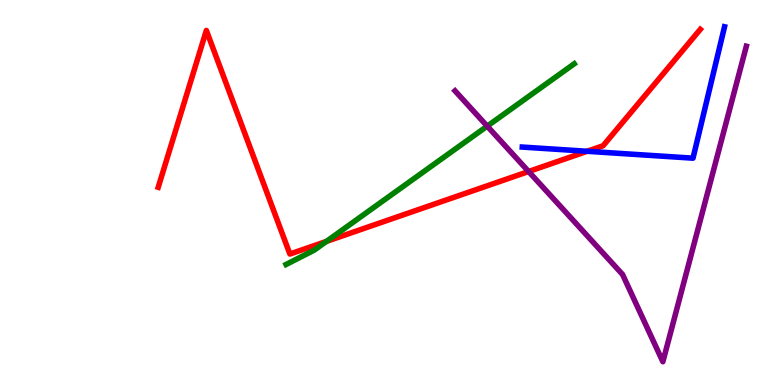[{'lines': ['blue', 'red'], 'intersections': [{'x': 7.58, 'y': 6.07}]}, {'lines': ['green', 'red'], 'intersections': [{'x': 4.21, 'y': 3.73}]}, {'lines': ['purple', 'red'], 'intersections': [{'x': 6.82, 'y': 5.55}]}, {'lines': ['blue', 'green'], 'intersections': []}, {'lines': ['blue', 'purple'], 'intersections': []}, {'lines': ['green', 'purple'], 'intersections': [{'x': 6.29, 'y': 6.72}]}]